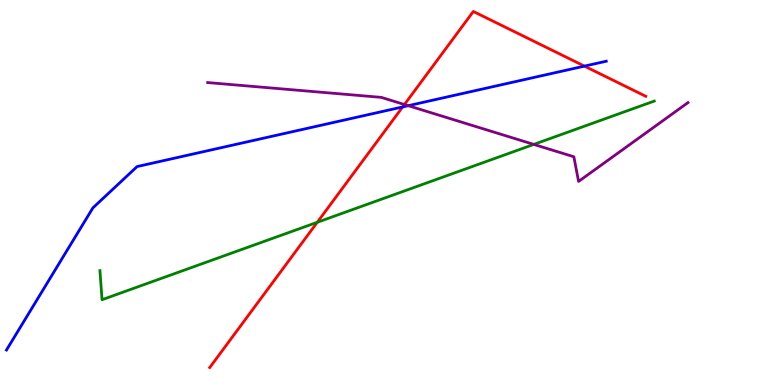[{'lines': ['blue', 'red'], 'intersections': [{'x': 5.2, 'y': 7.22}, {'x': 7.54, 'y': 8.28}]}, {'lines': ['green', 'red'], 'intersections': [{'x': 4.09, 'y': 4.23}]}, {'lines': ['purple', 'red'], 'intersections': [{'x': 5.22, 'y': 7.29}]}, {'lines': ['blue', 'green'], 'intersections': []}, {'lines': ['blue', 'purple'], 'intersections': [{'x': 5.27, 'y': 7.25}]}, {'lines': ['green', 'purple'], 'intersections': [{'x': 6.89, 'y': 6.25}]}]